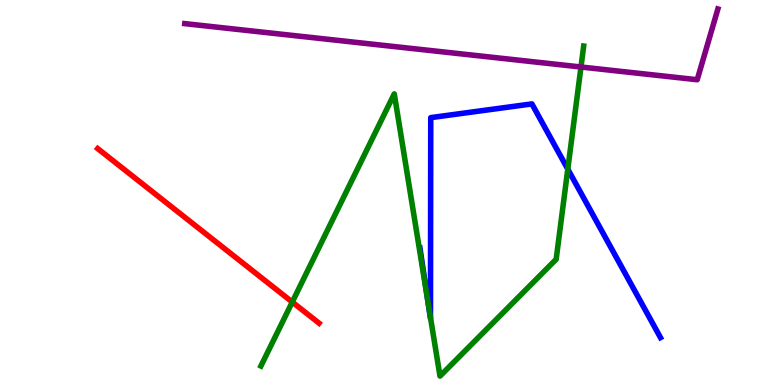[{'lines': ['blue', 'red'], 'intersections': []}, {'lines': ['green', 'red'], 'intersections': [{'x': 3.77, 'y': 2.15}]}, {'lines': ['purple', 'red'], 'intersections': []}, {'lines': ['blue', 'green'], 'intersections': [{'x': 5.53, 'y': 2.11}, {'x': 5.55, 'y': 1.76}, {'x': 7.33, 'y': 5.61}]}, {'lines': ['blue', 'purple'], 'intersections': []}, {'lines': ['green', 'purple'], 'intersections': [{'x': 7.5, 'y': 8.26}]}]